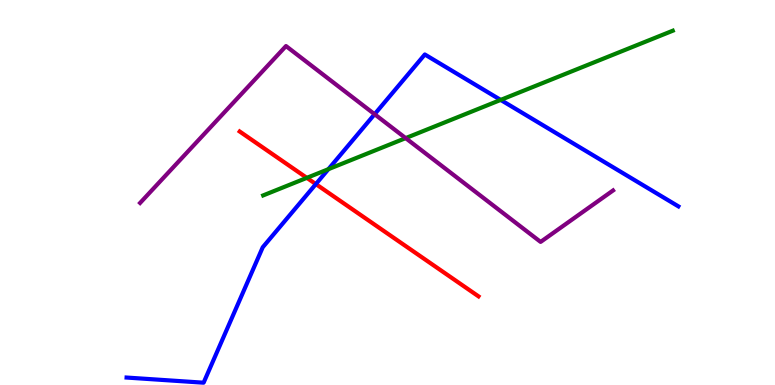[{'lines': ['blue', 'red'], 'intersections': [{'x': 4.08, 'y': 5.22}]}, {'lines': ['green', 'red'], 'intersections': [{'x': 3.96, 'y': 5.38}]}, {'lines': ['purple', 'red'], 'intersections': []}, {'lines': ['blue', 'green'], 'intersections': [{'x': 4.24, 'y': 5.61}, {'x': 6.46, 'y': 7.4}]}, {'lines': ['blue', 'purple'], 'intersections': [{'x': 4.83, 'y': 7.03}]}, {'lines': ['green', 'purple'], 'intersections': [{'x': 5.23, 'y': 6.41}]}]